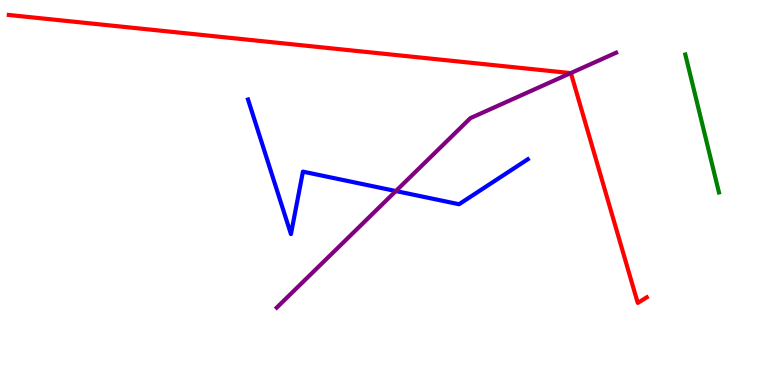[{'lines': ['blue', 'red'], 'intersections': []}, {'lines': ['green', 'red'], 'intersections': []}, {'lines': ['purple', 'red'], 'intersections': [{'x': 7.36, 'y': 8.1}]}, {'lines': ['blue', 'green'], 'intersections': []}, {'lines': ['blue', 'purple'], 'intersections': [{'x': 5.11, 'y': 5.04}]}, {'lines': ['green', 'purple'], 'intersections': []}]